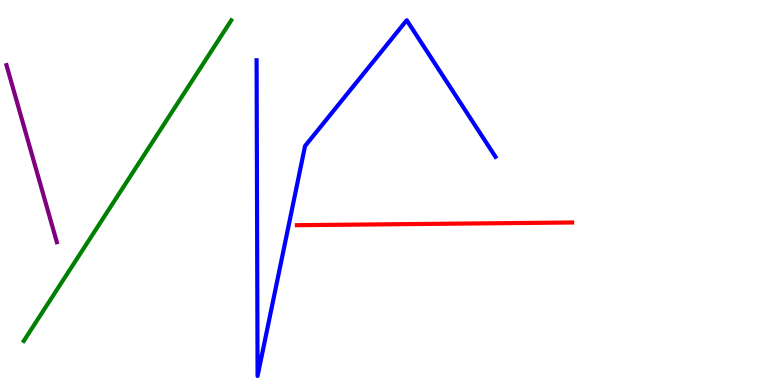[{'lines': ['blue', 'red'], 'intersections': []}, {'lines': ['green', 'red'], 'intersections': []}, {'lines': ['purple', 'red'], 'intersections': []}, {'lines': ['blue', 'green'], 'intersections': []}, {'lines': ['blue', 'purple'], 'intersections': []}, {'lines': ['green', 'purple'], 'intersections': []}]